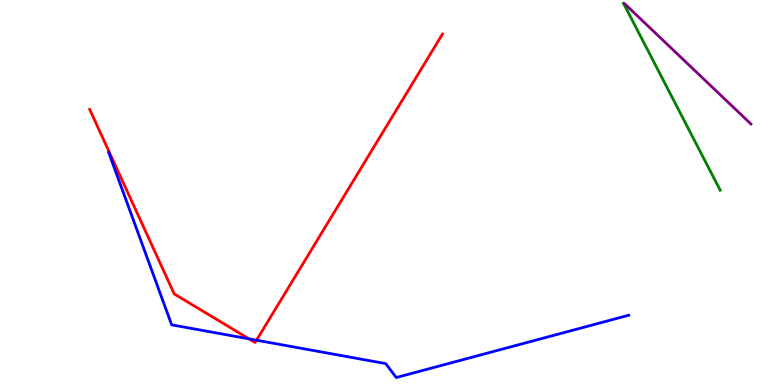[{'lines': ['blue', 'red'], 'intersections': [{'x': 3.21, 'y': 1.2}, {'x': 3.31, 'y': 1.16}]}, {'lines': ['green', 'red'], 'intersections': []}, {'lines': ['purple', 'red'], 'intersections': []}, {'lines': ['blue', 'green'], 'intersections': []}, {'lines': ['blue', 'purple'], 'intersections': []}, {'lines': ['green', 'purple'], 'intersections': []}]